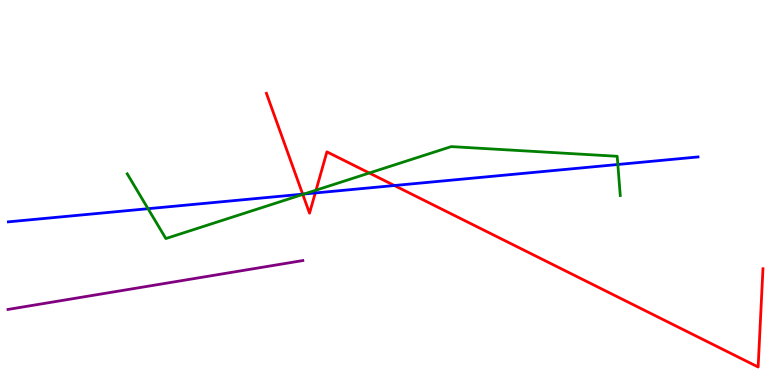[{'lines': ['blue', 'red'], 'intersections': [{'x': 3.91, 'y': 4.96}, {'x': 4.07, 'y': 4.99}, {'x': 5.09, 'y': 5.18}]}, {'lines': ['green', 'red'], 'intersections': [{'x': 3.91, 'y': 4.95}, {'x': 4.08, 'y': 5.06}, {'x': 4.77, 'y': 5.51}]}, {'lines': ['purple', 'red'], 'intersections': []}, {'lines': ['blue', 'green'], 'intersections': [{'x': 1.91, 'y': 4.58}, {'x': 3.92, 'y': 4.96}, {'x': 7.97, 'y': 5.73}]}, {'lines': ['blue', 'purple'], 'intersections': []}, {'lines': ['green', 'purple'], 'intersections': []}]